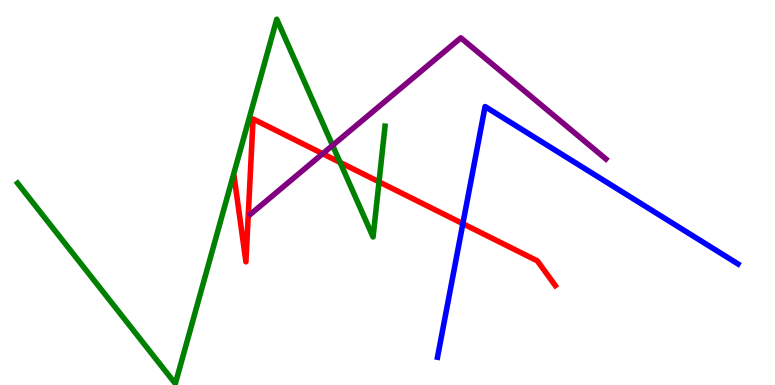[{'lines': ['blue', 'red'], 'intersections': [{'x': 5.97, 'y': 4.19}]}, {'lines': ['green', 'red'], 'intersections': [{'x': 4.39, 'y': 5.78}, {'x': 4.89, 'y': 5.28}]}, {'lines': ['purple', 'red'], 'intersections': [{'x': 4.16, 'y': 6.01}]}, {'lines': ['blue', 'green'], 'intersections': []}, {'lines': ['blue', 'purple'], 'intersections': []}, {'lines': ['green', 'purple'], 'intersections': [{'x': 4.29, 'y': 6.22}]}]